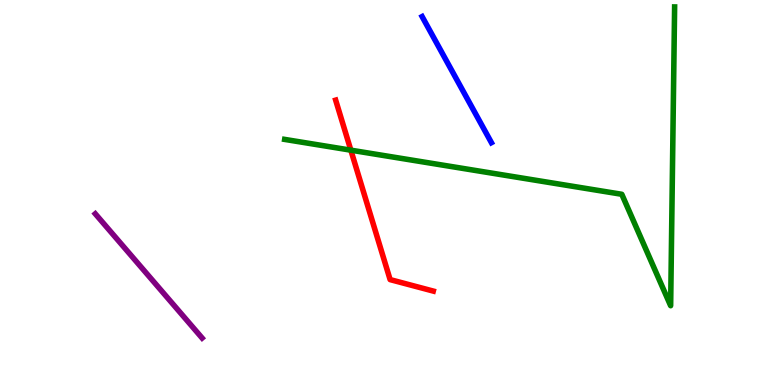[{'lines': ['blue', 'red'], 'intersections': []}, {'lines': ['green', 'red'], 'intersections': [{'x': 4.53, 'y': 6.1}]}, {'lines': ['purple', 'red'], 'intersections': []}, {'lines': ['blue', 'green'], 'intersections': []}, {'lines': ['blue', 'purple'], 'intersections': []}, {'lines': ['green', 'purple'], 'intersections': []}]